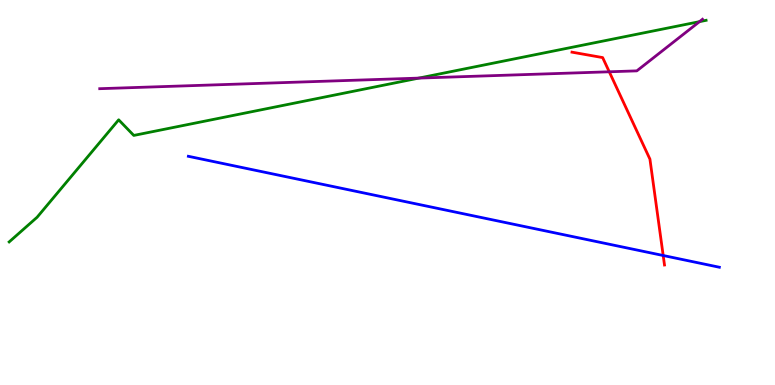[{'lines': ['blue', 'red'], 'intersections': [{'x': 8.56, 'y': 3.36}]}, {'lines': ['green', 'red'], 'intersections': []}, {'lines': ['purple', 'red'], 'intersections': [{'x': 7.86, 'y': 8.14}]}, {'lines': ['blue', 'green'], 'intersections': []}, {'lines': ['blue', 'purple'], 'intersections': []}, {'lines': ['green', 'purple'], 'intersections': [{'x': 5.4, 'y': 7.97}, {'x': 9.03, 'y': 9.44}]}]